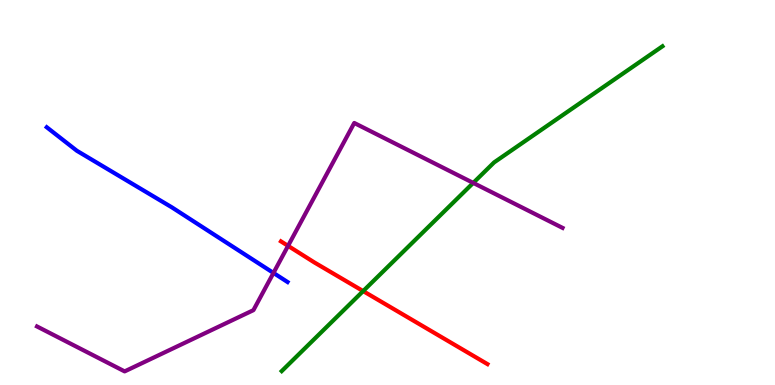[{'lines': ['blue', 'red'], 'intersections': []}, {'lines': ['green', 'red'], 'intersections': [{'x': 4.69, 'y': 2.44}]}, {'lines': ['purple', 'red'], 'intersections': [{'x': 3.72, 'y': 3.61}]}, {'lines': ['blue', 'green'], 'intersections': []}, {'lines': ['blue', 'purple'], 'intersections': [{'x': 3.53, 'y': 2.91}]}, {'lines': ['green', 'purple'], 'intersections': [{'x': 6.11, 'y': 5.25}]}]